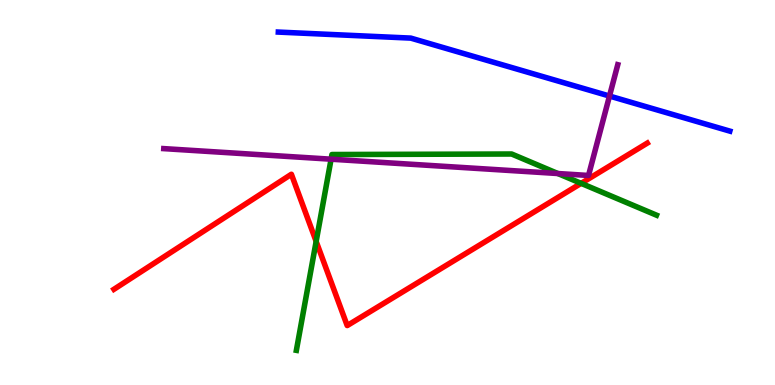[{'lines': ['blue', 'red'], 'intersections': []}, {'lines': ['green', 'red'], 'intersections': [{'x': 4.08, 'y': 3.73}, {'x': 7.5, 'y': 5.24}]}, {'lines': ['purple', 'red'], 'intersections': []}, {'lines': ['blue', 'green'], 'intersections': []}, {'lines': ['blue', 'purple'], 'intersections': [{'x': 7.86, 'y': 7.51}]}, {'lines': ['green', 'purple'], 'intersections': [{'x': 4.27, 'y': 5.87}, {'x': 7.2, 'y': 5.49}]}]